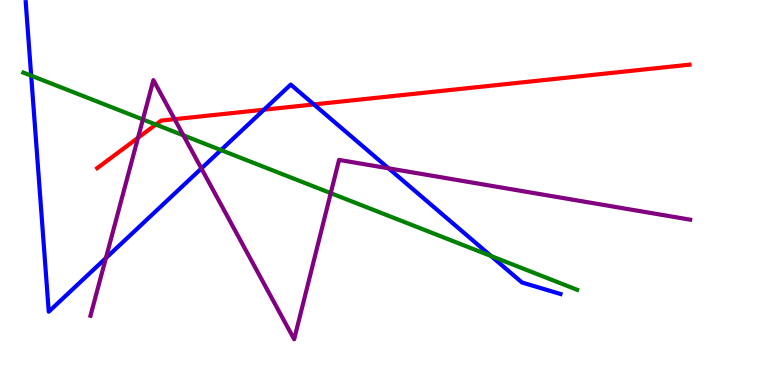[{'lines': ['blue', 'red'], 'intersections': [{'x': 3.41, 'y': 7.15}, {'x': 4.05, 'y': 7.29}]}, {'lines': ['green', 'red'], 'intersections': [{'x': 2.01, 'y': 6.77}]}, {'lines': ['purple', 'red'], 'intersections': [{'x': 1.78, 'y': 6.42}, {'x': 2.25, 'y': 6.9}]}, {'lines': ['blue', 'green'], 'intersections': [{'x': 0.402, 'y': 8.04}, {'x': 2.85, 'y': 6.1}, {'x': 6.34, 'y': 3.35}]}, {'lines': ['blue', 'purple'], 'intersections': [{'x': 1.37, 'y': 3.3}, {'x': 2.6, 'y': 5.62}, {'x': 5.01, 'y': 5.63}]}, {'lines': ['green', 'purple'], 'intersections': [{'x': 1.84, 'y': 6.9}, {'x': 2.37, 'y': 6.48}, {'x': 4.27, 'y': 4.98}]}]